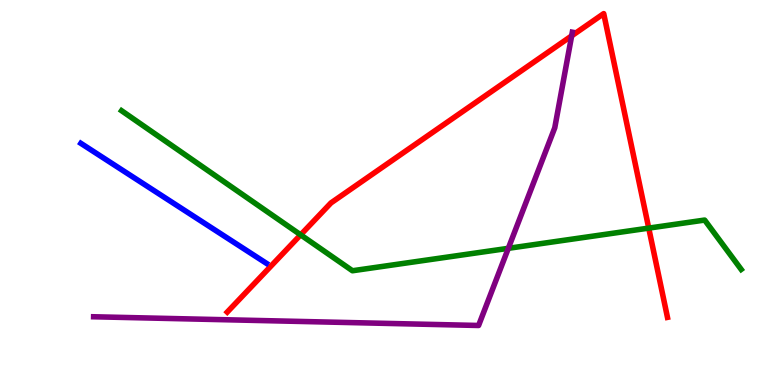[{'lines': ['blue', 'red'], 'intersections': []}, {'lines': ['green', 'red'], 'intersections': [{'x': 3.88, 'y': 3.9}, {'x': 8.37, 'y': 4.07}]}, {'lines': ['purple', 'red'], 'intersections': [{'x': 7.38, 'y': 9.07}]}, {'lines': ['blue', 'green'], 'intersections': []}, {'lines': ['blue', 'purple'], 'intersections': []}, {'lines': ['green', 'purple'], 'intersections': [{'x': 6.56, 'y': 3.55}]}]